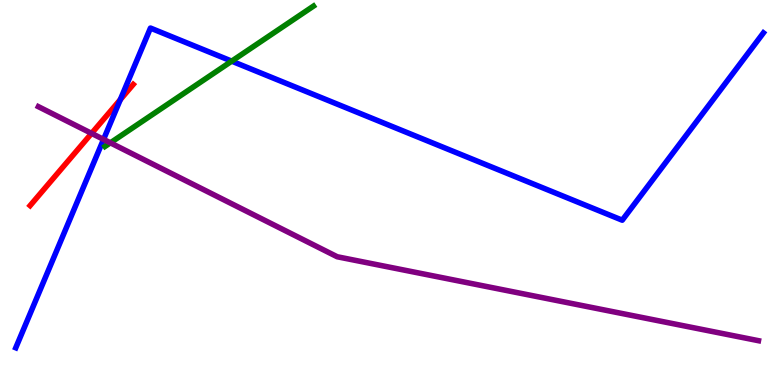[{'lines': ['blue', 'red'], 'intersections': [{'x': 1.55, 'y': 7.41}]}, {'lines': ['green', 'red'], 'intersections': []}, {'lines': ['purple', 'red'], 'intersections': [{'x': 1.18, 'y': 6.54}]}, {'lines': ['blue', 'green'], 'intersections': [{'x': 2.99, 'y': 8.41}]}, {'lines': ['blue', 'purple'], 'intersections': [{'x': 1.34, 'y': 6.38}]}, {'lines': ['green', 'purple'], 'intersections': [{'x': 1.42, 'y': 6.29}]}]